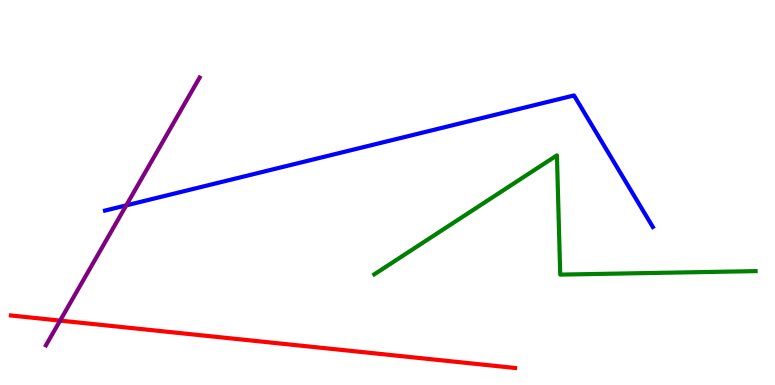[{'lines': ['blue', 'red'], 'intersections': []}, {'lines': ['green', 'red'], 'intersections': []}, {'lines': ['purple', 'red'], 'intersections': [{'x': 0.776, 'y': 1.67}]}, {'lines': ['blue', 'green'], 'intersections': []}, {'lines': ['blue', 'purple'], 'intersections': [{'x': 1.63, 'y': 4.67}]}, {'lines': ['green', 'purple'], 'intersections': []}]